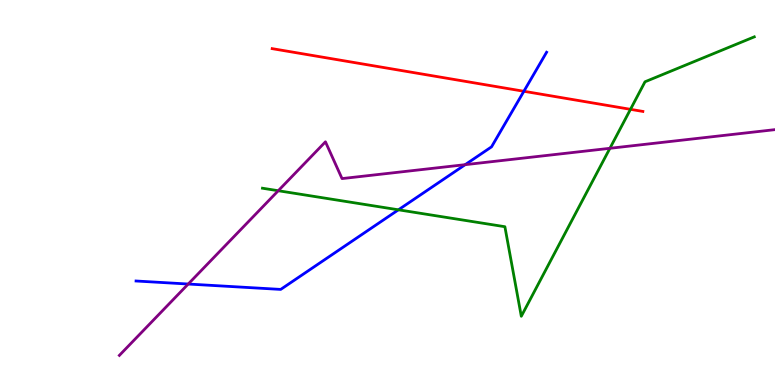[{'lines': ['blue', 'red'], 'intersections': [{'x': 6.76, 'y': 7.63}]}, {'lines': ['green', 'red'], 'intersections': [{'x': 8.14, 'y': 7.16}]}, {'lines': ['purple', 'red'], 'intersections': []}, {'lines': ['blue', 'green'], 'intersections': [{'x': 5.14, 'y': 4.55}]}, {'lines': ['blue', 'purple'], 'intersections': [{'x': 2.43, 'y': 2.62}, {'x': 6.0, 'y': 5.72}]}, {'lines': ['green', 'purple'], 'intersections': [{'x': 3.59, 'y': 5.05}, {'x': 7.87, 'y': 6.15}]}]